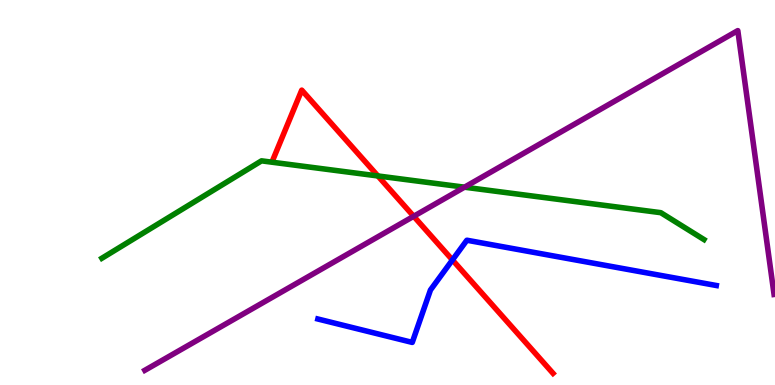[{'lines': ['blue', 'red'], 'intersections': [{'x': 5.84, 'y': 3.25}]}, {'lines': ['green', 'red'], 'intersections': [{'x': 4.88, 'y': 5.43}]}, {'lines': ['purple', 'red'], 'intersections': [{'x': 5.34, 'y': 4.38}]}, {'lines': ['blue', 'green'], 'intersections': []}, {'lines': ['blue', 'purple'], 'intersections': []}, {'lines': ['green', 'purple'], 'intersections': [{'x': 5.99, 'y': 5.14}]}]